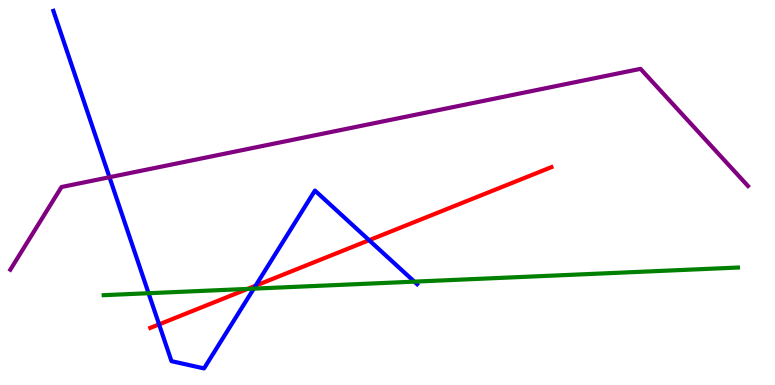[{'lines': ['blue', 'red'], 'intersections': [{'x': 2.05, 'y': 1.57}, {'x': 3.3, 'y': 2.58}, {'x': 4.76, 'y': 3.76}]}, {'lines': ['green', 'red'], 'intersections': [{'x': 3.19, 'y': 2.5}]}, {'lines': ['purple', 'red'], 'intersections': []}, {'lines': ['blue', 'green'], 'intersections': [{'x': 1.92, 'y': 2.38}, {'x': 3.27, 'y': 2.5}, {'x': 5.35, 'y': 2.68}]}, {'lines': ['blue', 'purple'], 'intersections': [{'x': 1.41, 'y': 5.4}]}, {'lines': ['green', 'purple'], 'intersections': []}]